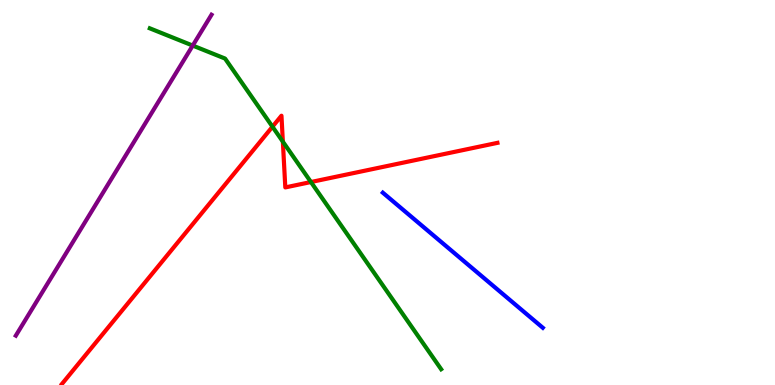[{'lines': ['blue', 'red'], 'intersections': []}, {'lines': ['green', 'red'], 'intersections': [{'x': 3.52, 'y': 6.71}, {'x': 3.65, 'y': 6.32}, {'x': 4.01, 'y': 5.27}]}, {'lines': ['purple', 'red'], 'intersections': []}, {'lines': ['blue', 'green'], 'intersections': []}, {'lines': ['blue', 'purple'], 'intersections': []}, {'lines': ['green', 'purple'], 'intersections': [{'x': 2.49, 'y': 8.82}]}]